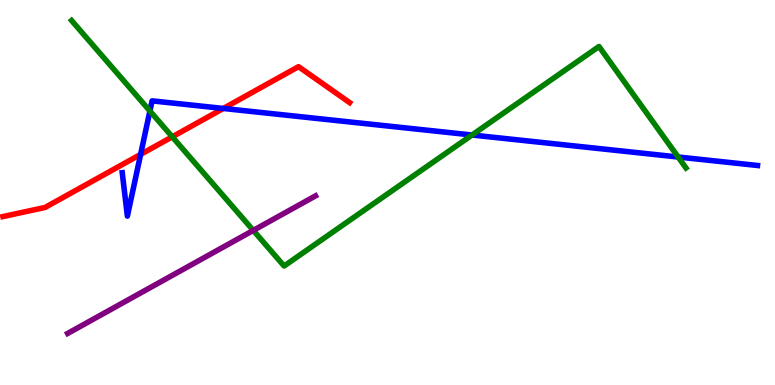[{'lines': ['blue', 'red'], 'intersections': [{'x': 1.81, 'y': 5.99}, {'x': 2.88, 'y': 7.18}]}, {'lines': ['green', 'red'], 'intersections': [{'x': 2.22, 'y': 6.45}]}, {'lines': ['purple', 'red'], 'intersections': []}, {'lines': ['blue', 'green'], 'intersections': [{'x': 1.93, 'y': 7.12}, {'x': 6.09, 'y': 6.49}, {'x': 8.75, 'y': 5.92}]}, {'lines': ['blue', 'purple'], 'intersections': []}, {'lines': ['green', 'purple'], 'intersections': [{'x': 3.27, 'y': 4.02}]}]